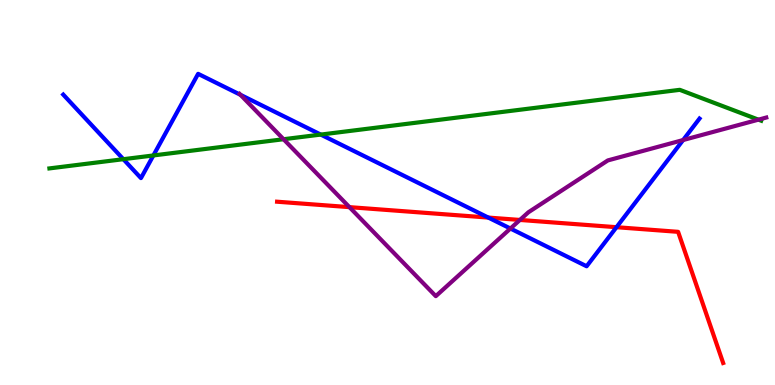[{'lines': ['blue', 'red'], 'intersections': [{'x': 6.3, 'y': 4.35}, {'x': 7.95, 'y': 4.1}]}, {'lines': ['green', 'red'], 'intersections': []}, {'lines': ['purple', 'red'], 'intersections': [{'x': 4.51, 'y': 4.62}, {'x': 6.71, 'y': 4.29}]}, {'lines': ['blue', 'green'], 'intersections': [{'x': 1.59, 'y': 5.87}, {'x': 1.98, 'y': 5.96}, {'x': 4.14, 'y': 6.5}]}, {'lines': ['blue', 'purple'], 'intersections': [{'x': 3.1, 'y': 7.54}, {'x': 6.59, 'y': 4.06}, {'x': 8.81, 'y': 6.36}]}, {'lines': ['green', 'purple'], 'intersections': [{'x': 3.66, 'y': 6.38}, {'x': 9.79, 'y': 6.89}]}]